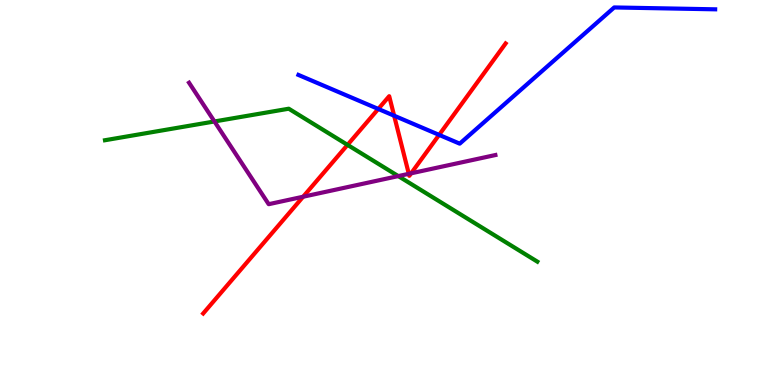[{'lines': ['blue', 'red'], 'intersections': [{'x': 4.88, 'y': 7.17}, {'x': 5.09, 'y': 6.99}, {'x': 5.67, 'y': 6.5}]}, {'lines': ['green', 'red'], 'intersections': [{'x': 4.48, 'y': 6.24}]}, {'lines': ['purple', 'red'], 'intersections': [{'x': 3.91, 'y': 4.89}, {'x': 5.27, 'y': 5.49}, {'x': 5.31, 'y': 5.5}]}, {'lines': ['blue', 'green'], 'intersections': []}, {'lines': ['blue', 'purple'], 'intersections': []}, {'lines': ['green', 'purple'], 'intersections': [{'x': 2.77, 'y': 6.85}, {'x': 5.14, 'y': 5.43}]}]